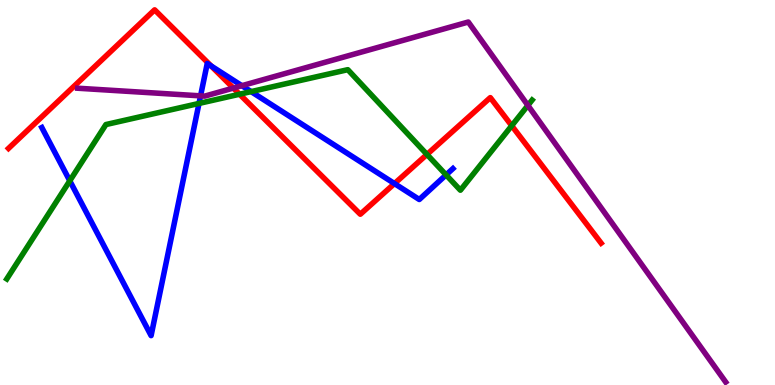[{'lines': ['blue', 'red'], 'intersections': [{'x': 2.72, 'y': 8.29}, {'x': 5.09, 'y': 5.23}]}, {'lines': ['green', 'red'], 'intersections': [{'x': 3.09, 'y': 7.55}, {'x': 5.51, 'y': 5.99}, {'x': 6.6, 'y': 6.73}]}, {'lines': ['purple', 'red'], 'intersections': [{'x': 3.01, 'y': 7.71}]}, {'lines': ['blue', 'green'], 'intersections': [{'x': 0.901, 'y': 5.3}, {'x': 2.57, 'y': 7.31}, {'x': 3.24, 'y': 7.62}, {'x': 5.76, 'y': 5.46}]}, {'lines': ['blue', 'purple'], 'intersections': [{'x': 2.59, 'y': 7.51}, {'x': 3.12, 'y': 7.77}]}, {'lines': ['green', 'purple'], 'intersections': [{'x': 6.81, 'y': 7.26}]}]